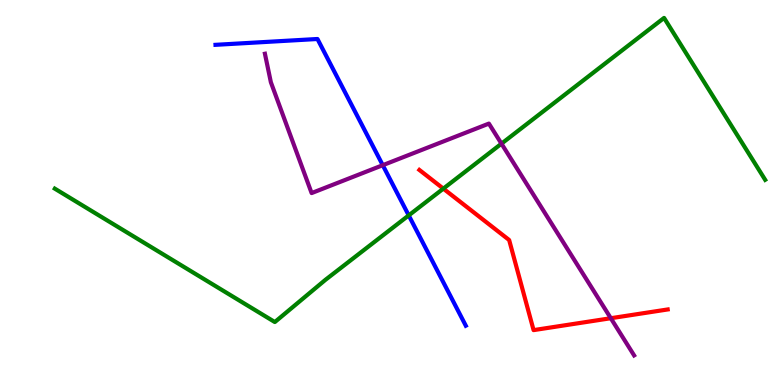[{'lines': ['blue', 'red'], 'intersections': []}, {'lines': ['green', 'red'], 'intersections': [{'x': 5.72, 'y': 5.1}]}, {'lines': ['purple', 'red'], 'intersections': [{'x': 7.88, 'y': 1.73}]}, {'lines': ['blue', 'green'], 'intersections': [{'x': 5.27, 'y': 4.41}]}, {'lines': ['blue', 'purple'], 'intersections': [{'x': 4.94, 'y': 5.71}]}, {'lines': ['green', 'purple'], 'intersections': [{'x': 6.47, 'y': 6.27}]}]